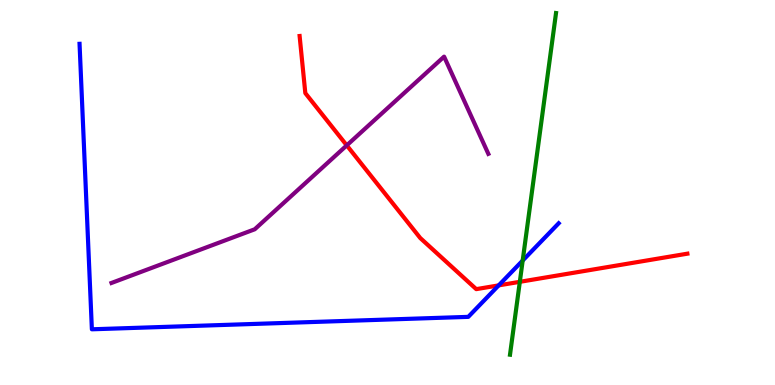[{'lines': ['blue', 'red'], 'intersections': [{'x': 6.43, 'y': 2.59}]}, {'lines': ['green', 'red'], 'intersections': [{'x': 6.71, 'y': 2.68}]}, {'lines': ['purple', 'red'], 'intersections': [{'x': 4.47, 'y': 6.22}]}, {'lines': ['blue', 'green'], 'intersections': [{'x': 6.74, 'y': 3.23}]}, {'lines': ['blue', 'purple'], 'intersections': []}, {'lines': ['green', 'purple'], 'intersections': []}]